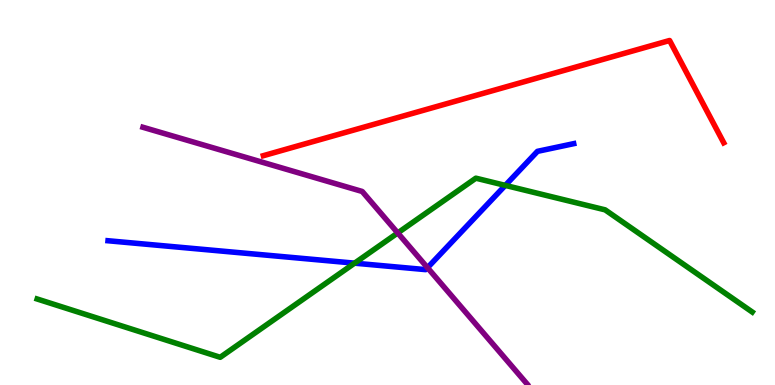[{'lines': ['blue', 'red'], 'intersections': []}, {'lines': ['green', 'red'], 'intersections': []}, {'lines': ['purple', 'red'], 'intersections': []}, {'lines': ['blue', 'green'], 'intersections': [{'x': 4.58, 'y': 3.16}, {'x': 6.52, 'y': 5.18}]}, {'lines': ['blue', 'purple'], 'intersections': [{'x': 5.52, 'y': 3.05}]}, {'lines': ['green', 'purple'], 'intersections': [{'x': 5.13, 'y': 3.95}]}]